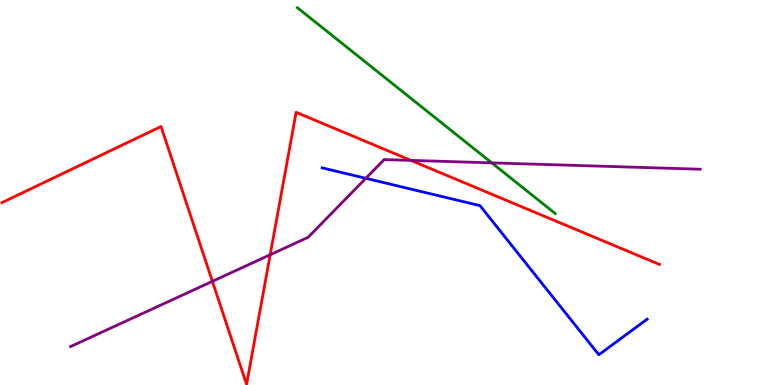[{'lines': ['blue', 'red'], 'intersections': []}, {'lines': ['green', 'red'], 'intersections': []}, {'lines': ['purple', 'red'], 'intersections': [{'x': 2.74, 'y': 2.69}, {'x': 3.49, 'y': 3.38}, {'x': 5.3, 'y': 5.83}]}, {'lines': ['blue', 'green'], 'intersections': []}, {'lines': ['blue', 'purple'], 'intersections': [{'x': 4.72, 'y': 5.37}]}, {'lines': ['green', 'purple'], 'intersections': [{'x': 6.35, 'y': 5.77}]}]